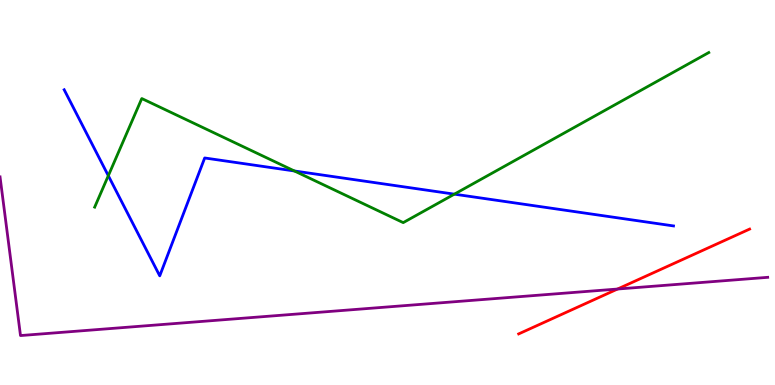[{'lines': ['blue', 'red'], 'intersections': []}, {'lines': ['green', 'red'], 'intersections': []}, {'lines': ['purple', 'red'], 'intersections': [{'x': 7.97, 'y': 2.49}]}, {'lines': ['blue', 'green'], 'intersections': [{'x': 1.4, 'y': 5.44}, {'x': 3.8, 'y': 5.56}, {'x': 5.86, 'y': 4.96}]}, {'lines': ['blue', 'purple'], 'intersections': []}, {'lines': ['green', 'purple'], 'intersections': []}]